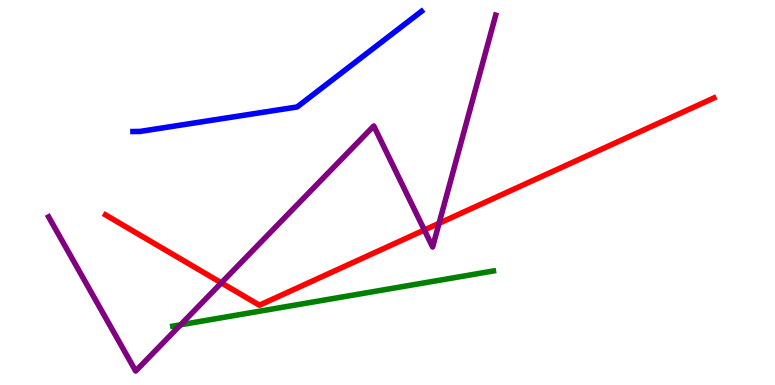[{'lines': ['blue', 'red'], 'intersections': []}, {'lines': ['green', 'red'], 'intersections': []}, {'lines': ['purple', 'red'], 'intersections': [{'x': 2.86, 'y': 2.65}, {'x': 5.48, 'y': 4.03}, {'x': 5.67, 'y': 4.2}]}, {'lines': ['blue', 'green'], 'intersections': []}, {'lines': ['blue', 'purple'], 'intersections': []}, {'lines': ['green', 'purple'], 'intersections': [{'x': 2.33, 'y': 1.56}]}]